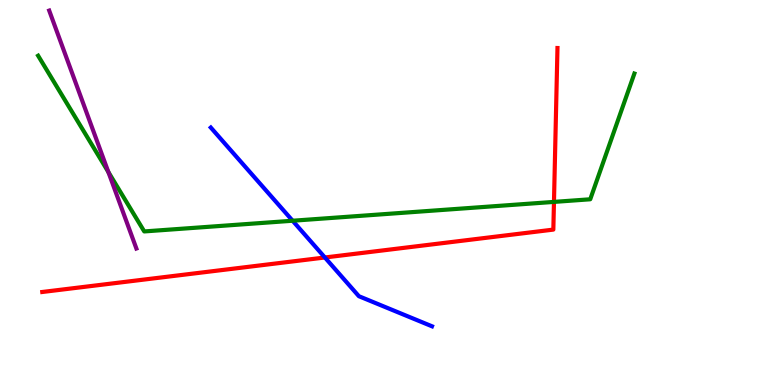[{'lines': ['blue', 'red'], 'intersections': [{'x': 4.19, 'y': 3.31}]}, {'lines': ['green', 'red'], 'intersections': [{'x': 7.15, 'y': 4.76}]}, {'lines': ['purple', 'red'], 'intersections': []}, {'lines': ['blue', 'green'], 'intersections': [{'x': 3.78, 'y': 4.27}]}, {'lines': ['blue', 'purple'], 'intersections': []}, {'lines': ['green', 'purple'], 'intersections': [{'x': 1.4, 'y': 5.53}]}]